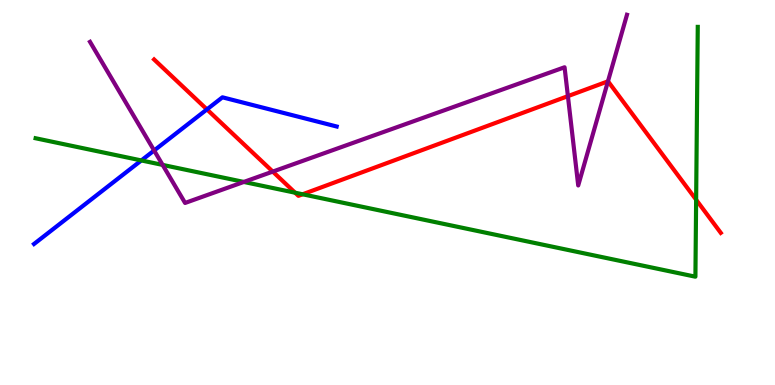[{'lines': ['blue', 'red'], 'intersections': [{'x': 2.67, 'y': 7.16}]}, {'lines': ['green', 'red'], 'intersections': [{'x': 3.81, 'y': 4.99}, {'x': 3.9, 'y': 4.95}, {'x': 8.98, 'y': 4.81}]}, {'lines': ['purple', 'red'], 'intersections': [{'x': 3.52, 'y': 5.54}, {'x': 7.33, 'y': 7.5}, {'x': 7.84, 'y': 7.89}]}, {'lines': ['blue', 'green'], 'intersections': [{'x': 1.82, 'y': 5.83}]}, {'lines': ['blue', 'purple'], 'intersections': [{'x': 1.99, 'y': 6.09}]}, {'lines': ['green', 'purple'], 'intersections': [{'x': 2.1, 'y': 5.72}, {'x': 3.15, 'y': 5.27}]}]